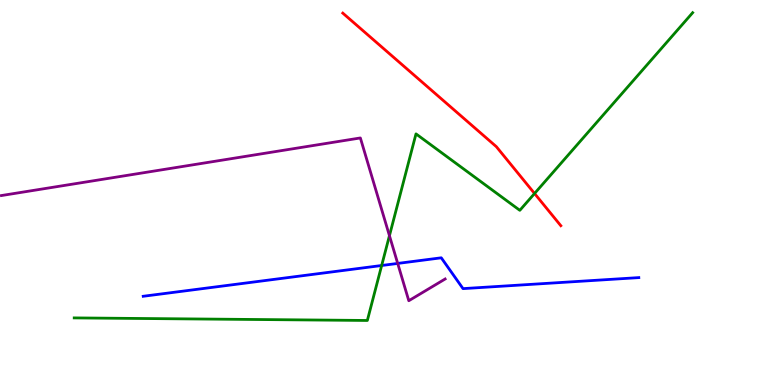[{'lines': ['blue', 'red'], 'intersections': []}, {'lines': ['green', 'red'], 'intersections': [{'x': 6.9, 'y': 4.97}]}, {'lines': ['purple', 'red'], 'intersections': []}, {'lines': ['blue', 'green'], 'intersections': [{'x': 4.92, 'y': 3.1}]}, {'lines': ['blue', 'purple'], 'intersections': [{'x': 5.13, 'y': 3.16}]}, {'lines': ['green', 'purple'], 'intersections': [{'x': 5.03, 'y': 3.88}]}]